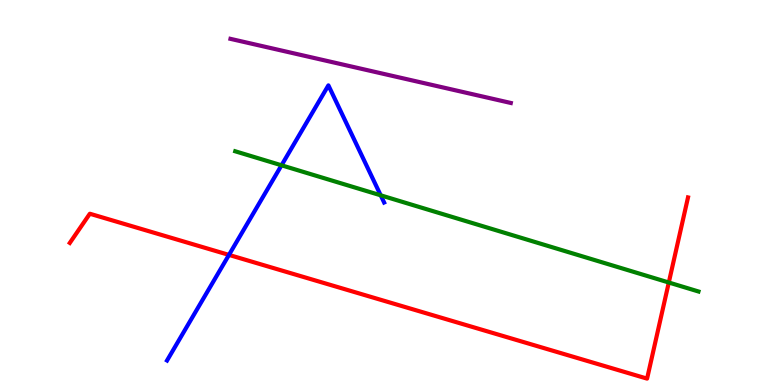[{'lines': ['blue', 'red'], 'intersections': [{'x': 2.95, 'y': 3.38}]}, {'lines': ['green', 'red'], 'intersections': [{'x': 8.63, 'y': 2.66}]}, {'lines': ['purple', 'red'], 'intersections': []}, {'lines': ['blue', 'green'], 'intersections': [{'x': 3.63, 'y': 5.71}, {'x': 4.91, 'y': 4.93}]}, {'lines': ['blue', 'purple'], 'intersections': []}, {'lines': ['green', 'purple'], 'intersections': []}]